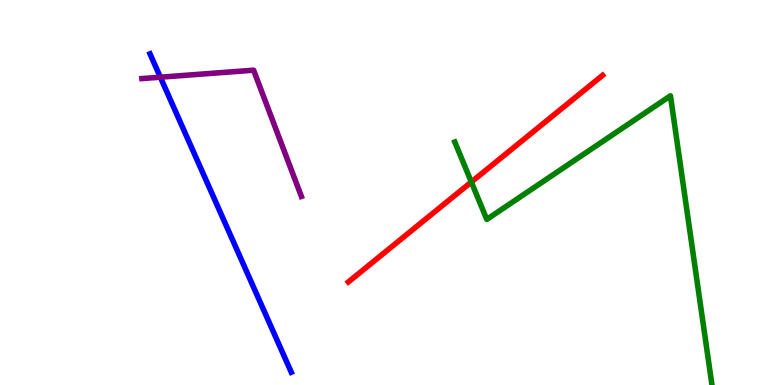[{'lines': ['blue', 'red'], 'intersections': []}, {'lines': ['green', 'red'], 'intersections': [{'x': 6.08, 'y': 5.27}]}, {'lines': ['purple', 'red'], 'intersections': []}, {'lines': ['blue', 'green'], 'intersections': []}, {'lines': ['blue', 'purple'], 'intersections': [{'x': 2.07, 'y': 8.0}]}, {'lines': ['green', 'purple'], 'intersections': []}]